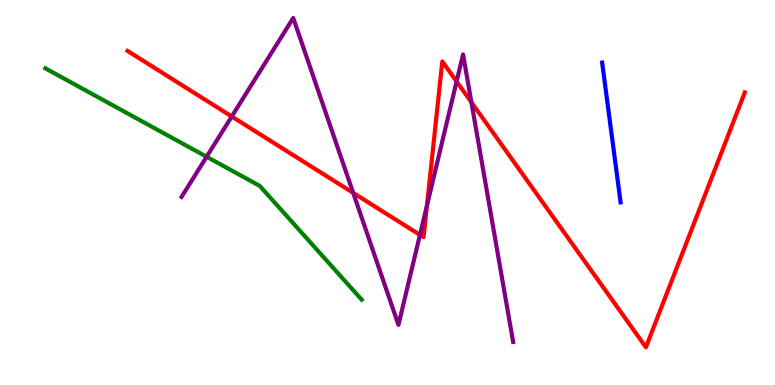[{'lines': ['blue', 'red'], 'intersections': []}, {'lines': ['green', 'red'], 'intersections': []}, {'lines': ['purple', 'red'], 'intersections': [{'x': 2.99, 'y': 6.97}, {'x': 4.56, 'y': 4.99}, {'x': 5.42, 'y': 3.9}, {'x': 5.51, 'y': 4.66}, {'x': 5.89, 'y': 7.88}, {'x': 6.08, 'y': 7.34}]}, {'lines': ['blue', 'green'], 'intersections': []}, {'lines': ['blue', 'purple'], 'intersections': []}, {'lines': ['green', 'purple'], 'intersections': [{'x': 2.67, 'y': 5.93}]}]